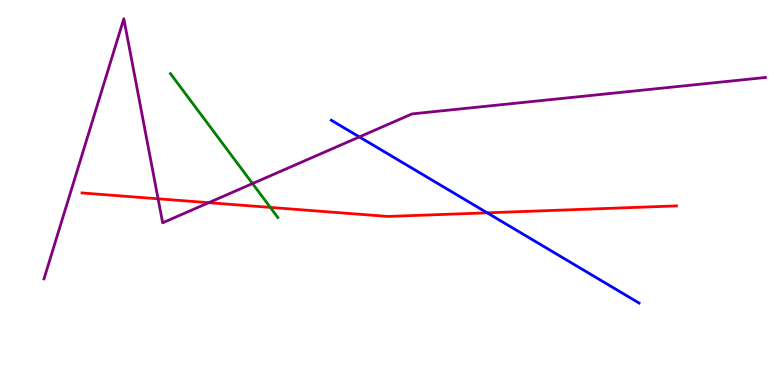[{'lines': ['blue', 'red'], 'intersections': [{'x': 6.29, 'y': 4.47}]}, {'lines': ['green', 'red'], 'intersections': [{'x': 3.49, 'y': 4.61}]}, {'lines': ['purple', 'red'], 'intersections': [{'x': 2.04, 'y': 4.84}, {'x': 2.69, 'y': 4.74}]}, {'lines': ['blue', 'green'], 'intersections': []}, {'lines': ['blue', 'purple'], 'intersections': [{'x': 4.64, 'y': 6.44}]}, {'lines': ['green', 'purple'], 'intersections': [{'x': 3.26, 'y': 5.23}]}]